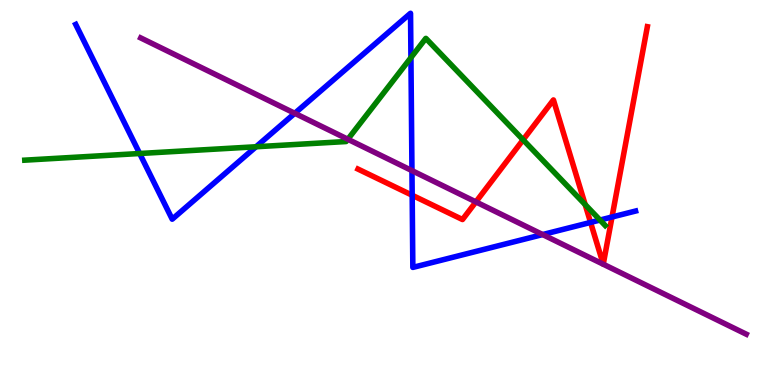[{'lines': ['blue', 'red'], 'intersections': [{'x': 5.32, 'y': 4.93}, {'x': 7.62, 'y': 4.22}, {'x': 7.9, 'y': 4.36}]}, {'lines': ['green', 'red'], 'intersections': [{'x': 6.75, 'y': 6.37}, {'x': 7.55, 'y': 4.69}]}, {'lines': ['purple', 'red'], 'intersections': [{'x': 6.14, 'y': 4.76}, {'x': 7.78, 'y': 3.14}, {'x': 7.78, 'y': 3.14}]}, {'lines': ['blue', 'green'], 'intersections': [{'x': 1.8, 'y': 6.01}, {'x': 3.3, 'y': 6.19}, {'x': 5.3, 'y': 8.5}, {'x': 7.74, 'y': 4.28}]}, {'lines': ['blue', 'purple'], 'intersections': [{'x': 3.8, 'y': 7.06}, {'x': 5.32, 'y': 5.57}, {'x': 7.0, 'y': 3.91}]}, {'lines': ['green', 'purple'], 'intersections': [{'x': 4.49, 'y': 6.38}]}]